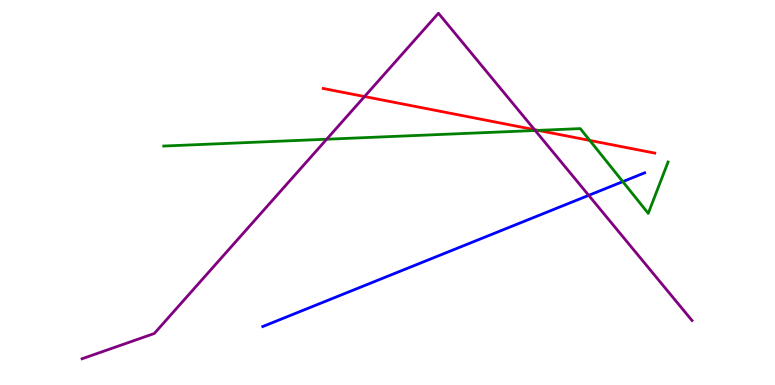[{'lines': ['blue', 'red'], 'intersections': []}, {'lines': ['green', 'red'], 'intersections': [{'x': 6.94, 'y': 6.61}, {'x': 7.61, 'y': 6.35}]}, {'lines': ['purple', 'red'], 'intersections': [{'x': 4.7, 'y': 7.49}, {'x': 6.9, 'y': 6.63}]}, {'lines': ['blue', 'green'], 'intersections': [{'x': 8.04, 'y': 5.28}]}, {'lines': ['blue', 'purple'], 'intersections': [{'x': 7.6, 'y': 4.93}]}, {'lines': ['green', 'purple'], 'intersections': [{'x': 4.22, 'y': 6.38}, {'x': 6.91, 'y': 6.61}]}]